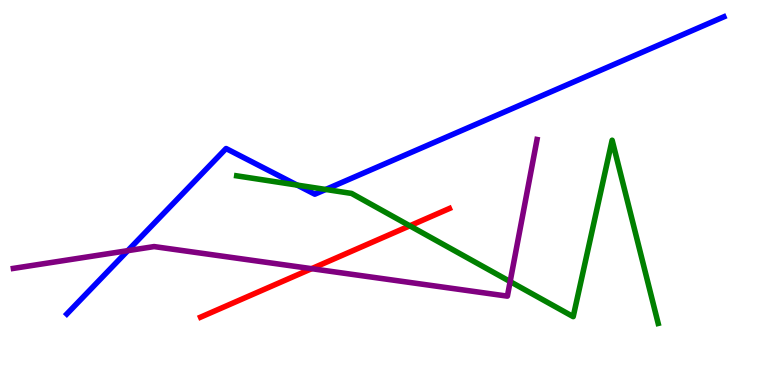[{'lines': ['blue', 'red'], 'intersections': []}, {'lines': ['green', 'red'], 'intersections': [{'x': 5.29, 'y': 4.13}]}, {'lines': ['purple', 'red'], 'intersections': [{'x': 4.02, 'y': 3.02}]}, {'lines': ['blue', 'green'], 'intersections': [{'x': 3.83, 'y': 5.19}, {'x': 4.2, 'y': 5.08}]}, {'lines': ['blue', 'purple'], 'intersections': [{'x': 1.65, 'y': 3.49}]}, {'lines': ['green', 'purple'], 'intersections': [{'x': 6.58, 'y': 2.69}]}]